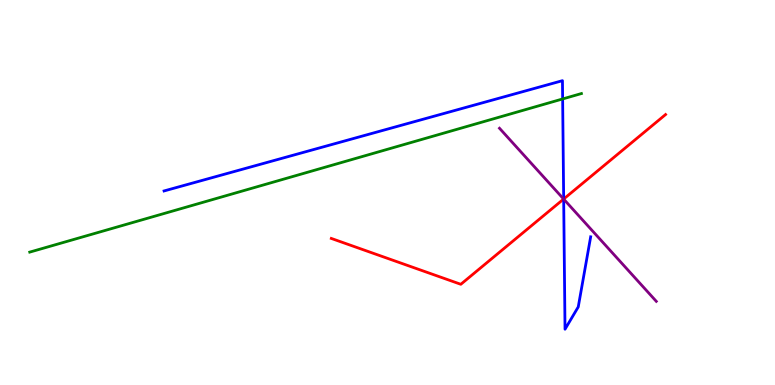[{'lines': ['blue', 'red'], 'intersections': [{'x': 7.27, 'y': 4.83}]}, {'lines': ['green', 'red'], 'intersections': []}, {'lines': ['purple', 'red'], 'intersections': [{'x': 7.27, 'y': 4.83}]}, {'lines': ['blue', 'green'], 'intersections': [{'x': 7.26, 'y': 7.43}]}, {'lines': ['blue', 'purple'], 'intersections': [{'x': 7.27, 'y': 4.83}]}, {'lines': ['green', 'purple'], 'intersections': []}]